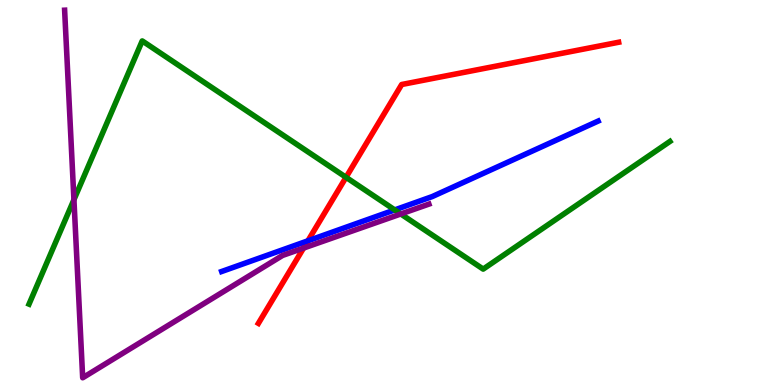[{'lines': ['blue', 'red'], 'intersections': [{'x': 3.97, 'y': 3.75}]}, {'lines': ['green', 'red'], 'intersections': [{'x': 4.46, 'y': 5.39}]}, {'lines': ['purple', 'red'], 'intersections': [{'x': 3.92, 'y': 3.56}]}, {'lines': ['blue', 'green'], 'intersections': [{'x': 5.09, 'y': 4.55}]}, {'lines': ['blue', 'purple'], 'intersections': []}, {'lines': ['green', 'purple'], 'intersections': [{'x': 0.954, 'y': 4.81}, {'x': 5.17, 'y': 4.44}]}]